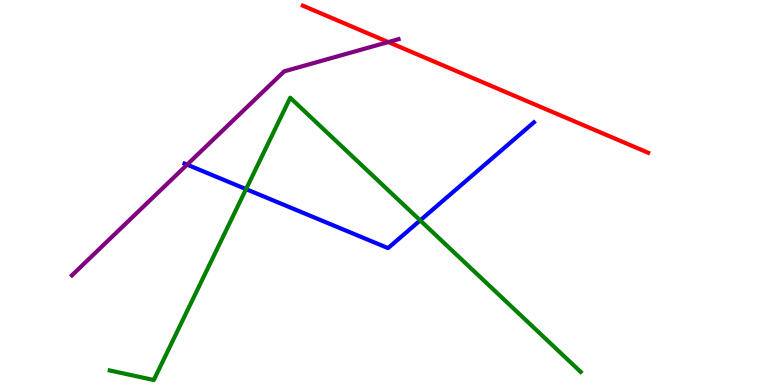[{'lines': ['blue', 'red'], 'intersections': []}, {'lines': ['green', 'red'], 'intersections': []}, {'lines': ['purple', 'red'], 'intersections': [{'x': 5.01, 'y': 8.91}]}, {'lines': ['blue', 'green'], 'intersections': [{'x': 3.17, 'y': 5.09}, {'x': 5.42, 'y': 4.28}]}, {'lines': ['blue', 'purple'], 'intersections': [{'x': 2.41, 'y': 5.72}]}, {'lines': ['green', 'purple'], 'intersections': []}]